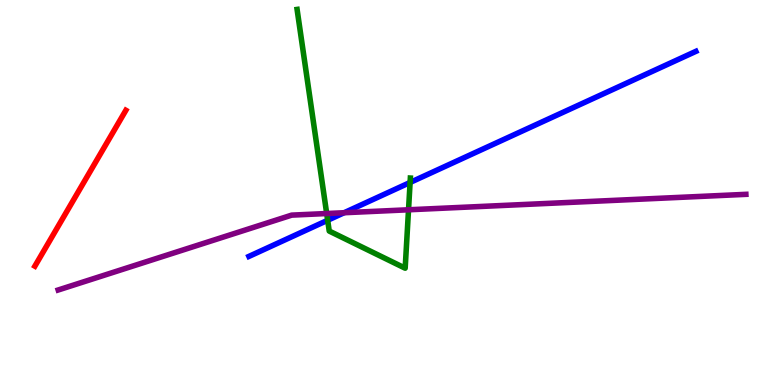[{'lines': ['blue', 'red'], 'intersections': []}, {'lines': ['green', 'red'], 'intersections': []}, {'lines': ['purple', 'red'], 'intersections': []}, {'lines': ['blue', 'green'], 'intersections': [{'x': 4.23, 'y': 4.28}, {'x': 5.29, 'y': 5.26}]}, {'lines': ['blue', 'purple'], 'intersections': [{'x': 4.44, 'y': 4.47}]}, {'lines': ['green', 'purple'], 'intersections': [{'x': 4.22, 'y': 4.45}, {'x': 5.27, 'y': 4.55}]}]